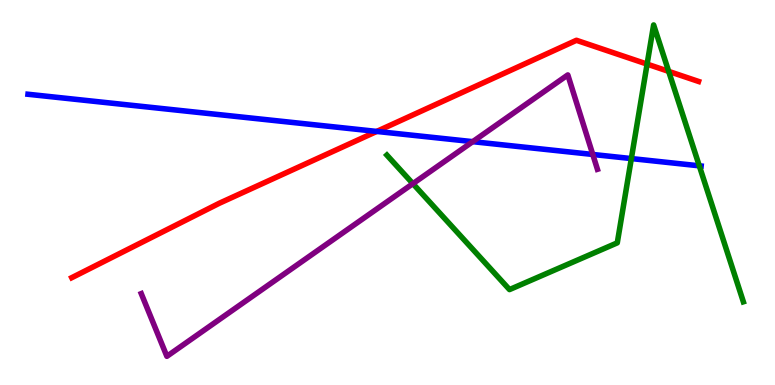[{'lines': ['blue', 'red'], 'intersections': [{'x': 4.86, 'y': 6.59}]}, {'lines': ['green', 'red'], 'intersections': [{'x': 8.35, 'y': 8.33}, {'x': 8.63, 'y': 8.15}]}, {'lines': ['purple', 'red'], 'intersections': []}, {'lines': ['blue', 'green'], 'intersections': [{'x': 8.15, 'y': 5.88}, {'x': 9.02, 'y': 5.69}]}, {'lines': ['blue', 'purple'], 'intersections': [{'x': 6.1, 'y': 6.32}, {'x': 7.65, 'y': 5.99}]}, {'lines': ['green', 'purple'], 'intersections': [{'x': 5.33, 'y': 5.23}]}]